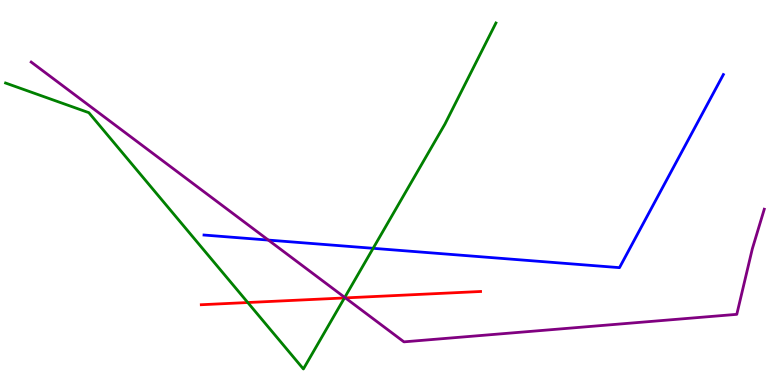[{'lines': ['blue', 'red'], 'intersections': []}, {'lines': ['green', 'red'], 'intersections': [{'x': 3.2, 'y': 2.14}, {'x': 4.44, 'y': 2.26}]}, {'lines': ['purple', 'red'], 'intersections': [{'x': 4.46, 'y': 2.26}]}, {'lines': ['blue', 'green'], 'intersections': [{'x': 4.81, 'y': 3.55}]}, {'lines': ['blue', 'purple'], 'intersections': [{'x': 3.46, 'y': 3.76}]}, {'lines': ['green', 'purple'], 'intersections': [{'x': 4.45, 'y': 2.27}]}]